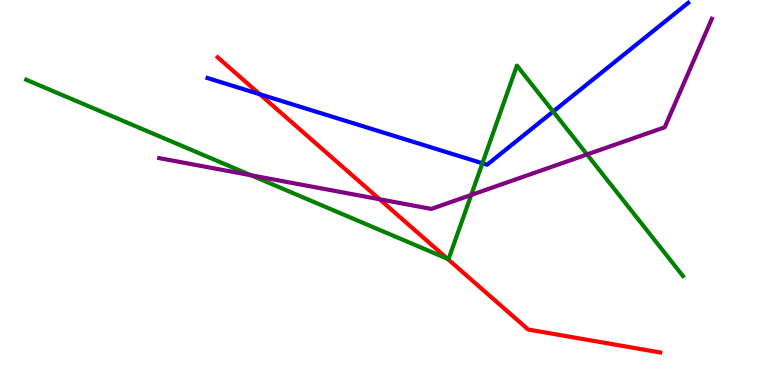[{'lines': ['blue', 'red'], 'intersections': [{'x': 3.35, 'y': 7.55}]}, {'lines': ['green', 'red'], 'intersections': [{'x': 5.77, 'y': 3.28}]}, {'lines': ['purple', 'red'], 'intersections': [{'x': 4.9, 'y': 4.82}]}, {'lines': ['blue', 'green'], 'intersections': [{'x': 6.22, 'y': 5.76}, {'x': 7.14, 'y': 7.1}]}, {'lines': ['blue', 'purple'], 'intersections': []}, {'lines': ['green', 'purple'], 'intersections': [{'x': 3.24, 'y': 5.45}, {'x': 6.08, 'y': 4.94}, {'x': 7.57, 'y': 5.99}]}]